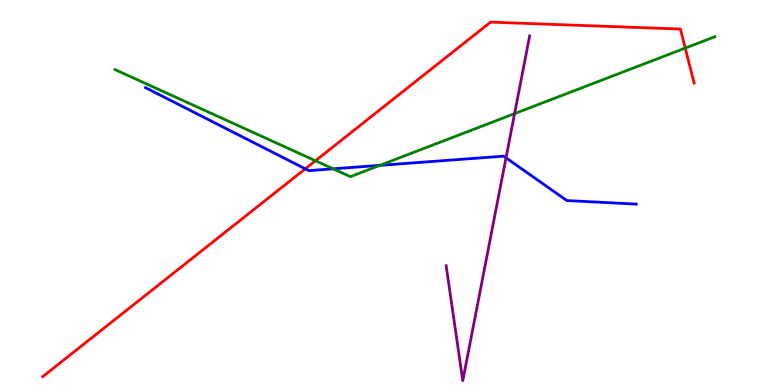[{'lines': ['blue', 'red'], 'intersections': [{'x': 3.94, 'y': 5.61}]}, {'lines': ['green', 'red'], 'intersections': [{'x': 4.07, 'y': 5.82}, {'x': 8.84, 'y': 8.75}]}, {'lines': ['purple', 'red'], 'intersections': []}, {'lines': ['blue', 'green'], 'intersections': [{'x': 4.3, 'y': 5.62}, {'x': 4.9, 'y': 5.7}]}, {'lines': ['blue', 'purple'], 'intersections': [{'x': 6.53, 'y': 5.9}]}, {'lines': ['green', 'purple'], 'intersections': [{'x': 6.64, 'y': 7.05}]}]